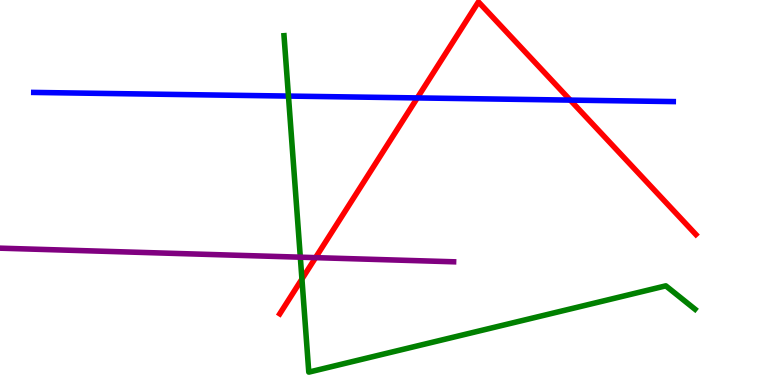[{'lines': ['blue', 'red'], 'intersections': [{'x': 5.38, 'y': 7.46}, {'x': 7.36, 'y': 7.4}]}, {'lines': ['green', 'red'], 'intersections': [{'x': 3.9, 'y': 2.75}]}, {'lines': ['purple', 'red'], 'intersections': [{'x': 4.07, 'y': 3.31}]}, {'lines': ['blue', 'green'], 'intersections': [{'x': 3.72, 'y': 7.5}]}, {'lines': ['blue', 'purple'], 'intersections': []}, {'lines': ['green', 'purple'], 'intersections': [{'x': 3.88, 'y': 3.32}]}]